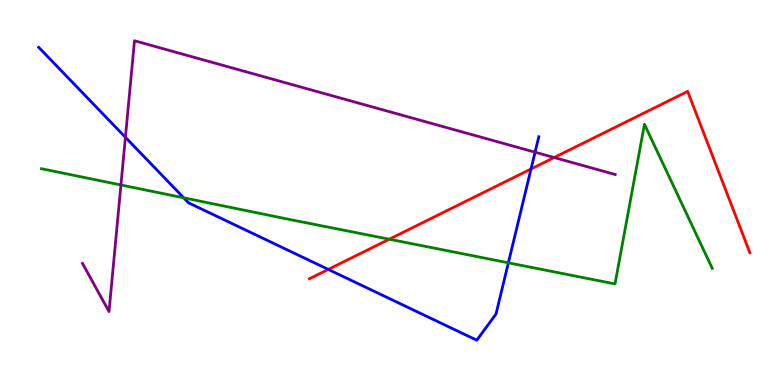[{'lines': ['blue', 'red'], 'intersections': [{'x': 4.24, 'y': 3.0}, {'x': 6.85, 'y': 5.61}]}, {'lines': ['green', 'red'], 'intersections': [{'x': 5.02, 'y': 3.79}]}, {'lines': ['purple', 'red'], 'intersections': [{'x': 7.15, 'y': 5.91}]}, {'lines': ['blue', 'green'], 'intersections': [{'x': 2.37, 'y': 4.86}, {'x': 6.56, 'y': 3.17}]}, {'lines': ['blue', 'purple'], 'intersections': [{'x': 1.62, 'y': 6.43}, {'x': 6.9, 'y': 6.05}]}, {'lines': ['green', 'purple'], 'intersections': [{'x': 1.56, 'y': 5.2}]}]